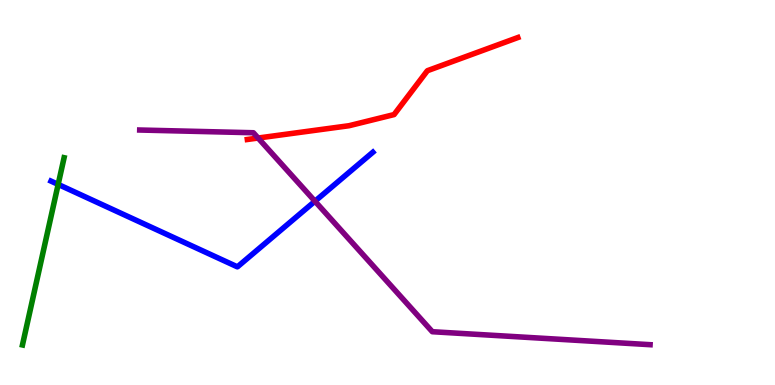[{'lines': ['blue', 'red'], 'intersections': []}, {'lines': ['green', 'red'], 'intersections': []}, {'lines': ['purple', 'red'], 'intersections': [{'x': 3.33, 'y': 6.41}]}, {'lines': ['blue', 'green'], 'intersections': [{'x': 0.75, 'y': 5.21}]}, {'lines': ['blue', 'purple'], 'intersections': [{'x': 4.06, 'y': 4.77}]}, {'lines': ['green', 'purple'], 'intersections': []}]